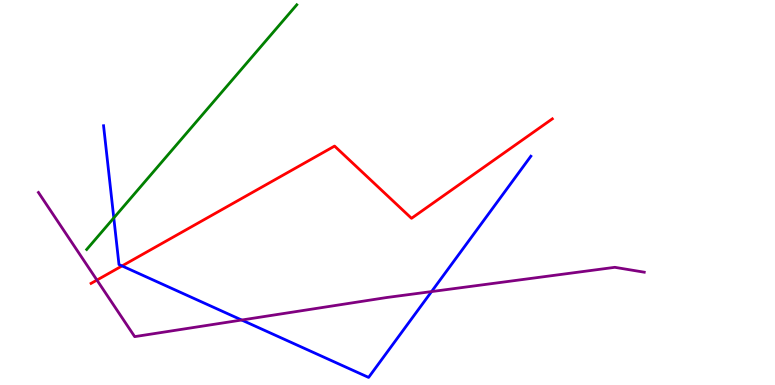[{'lines': ['blue', 'red'], 'intersections': [{'x': 1.57, 'y': 3.09}]}, {'lines': ['green', 'red'], 'intersections': []}, {'lines': ['purple', 'red'], 'intersections': [{'x': 1.25, 'y': 2.73}]}, {'lines': ['blue', 'green'], 'intersections': [{'x': 1.47, 'y': 4.34}]}, {'lines': ['blue', 'purple'], 'intersections': [{'x': 3.12, 'y': 1.69}, {'x': 5.57, 'y': 2.43}]}, {'lines': ['green', 'purple'], 'intersections': []}]